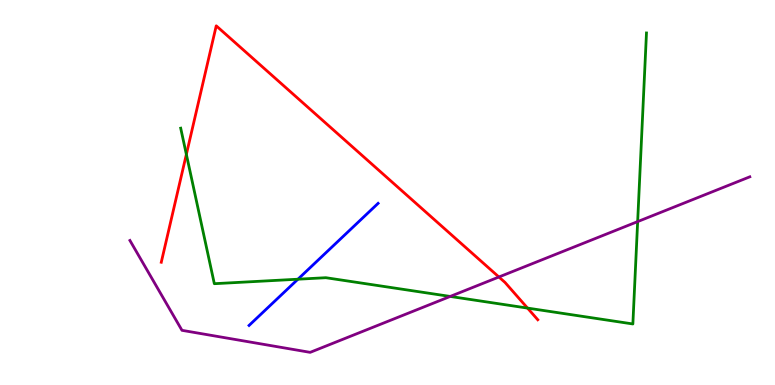[{'lines': ['blue', 'red'], 'intersections': []}, {'lines': ['green', 'red'], 'intersections': [{'x': 2.4, 'y': 5.99}, {'x': 6.81, 'y': 2.0}]}, {'lines': ['purple', 'red'], 'intersections': [{'x': 6.44, 'y': 2.81}]}, {'lines': ['blue', 'green'], 'intersections': [{'x': 3.84, 'y': 2.75}]}, {'lines': ['blue', 'purple'], 'intersections': []}, {'lines': ['green', 'purple'], 'intersections': [{'x': 5.81, 'y': 2.3}, {'x': 8.23, 'y': 4.24}]}]